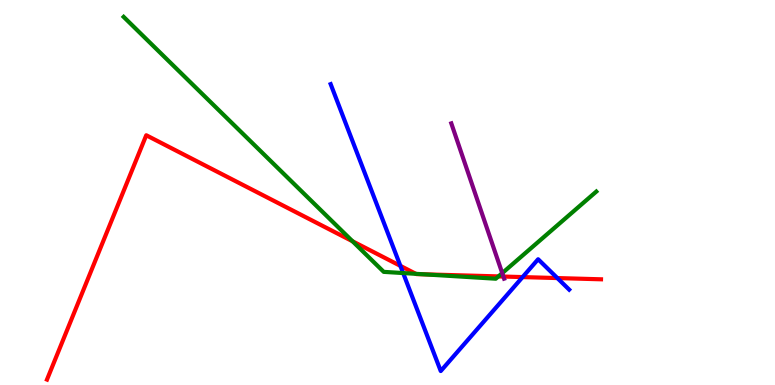[{'lines': ['blue', 'red'], 'intersections': [{'x': 5.17, 'y': 3.09}, {'x': 6.74, 'y': 2.8}, {'x': 7.19, 'y': 2.78}]}, {'lines': ['green', 'red'], 'intersections': [{'x': 4.55, 'y': 3.73}, {'x': 5.37, 'y': 2.89}, {'x': 5.46, 'y': 2.88}, {'x': 6.43, 'y': 2.82}]}, {'lines': ['purple', 'red'], 'intersections': [{'x': 6.5, 'y': 2.82}]}, {'lines': ['blue', 'green'], 'intersections': [{'x': 5.2, 'y': 2.91}]}, {'lines': ['blue', 'purple'], 'intersections': []}, {'lines': ['green', 'purple'], 'intersections': [{'x': 6.48, 'y': 2.91}]}]